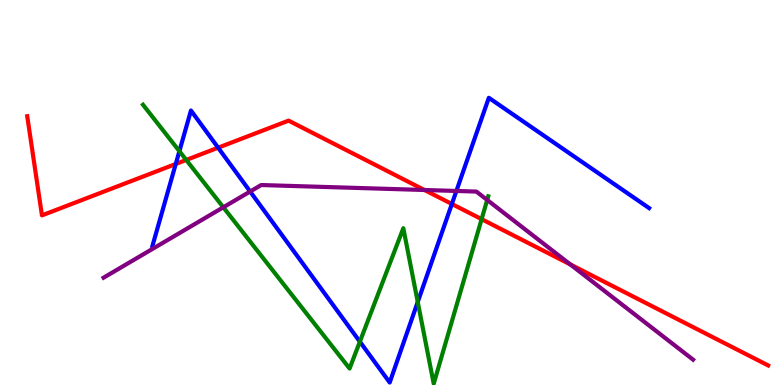[{'lines': ['blue', 'red'], 'intersections': [{'x': 2.27, 'y': 5.74}, {'x': 2.81, 'y': 6.16}, {'x': 5.83, 'y': 4.7}]}, {'lines': ['green', 'red'], 'intersections': [{'x': 2.4, 'y': 5.85}, {'x': 6.21, 'y': 4.31}]}, {'lines': ['purple', 'red'], 'intersections': [{'x': 5.48, 'y': 5.07}, {'x': 7.36, 'y': 3.13}]}, {'lines': ['blue', 'green'], 'intersections': [{'x': 2.31, 'y': 6.07}, {'x': 4.64, 'y': 1.13}, {'x': 5.39, 'y': 2.16}]}, {'lines': ['blue', 'purple'], 'intersections': [{'x': 3.23, 'y': 5.03}, {'x': 5.89, 'y': 5.04}]}, {'lines': ['green', 'purple'], 'intersections': [{'x': 2.88, 'y': 4.62}, {'x': 6.29, 'y': 4.81}]}]